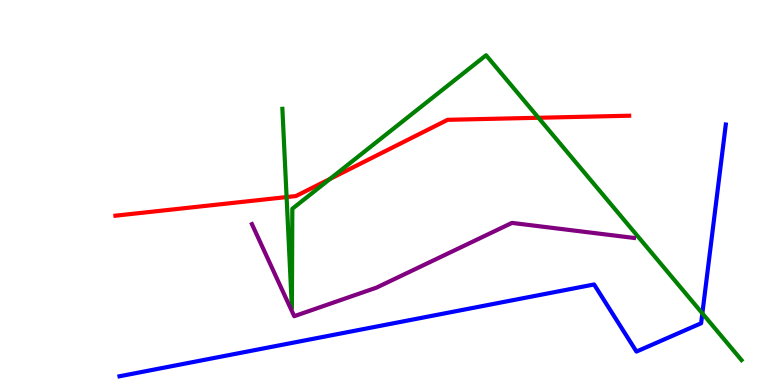[{'lines': ['blue', 'red'], 'intersections': []}, {'lines': ['green', 'red'], 'intersections': [{'x': 3.7, 'y': 4.88}, {'x': 4.26, 'y': 5.35}, {'x': 6.95, 'y': 6.94}]}, {'lines': ['purple', 'red'], 'intersections': []}, {'lines': ['blue', 'green'], 'intersections': [{'x': 9.06, 'y': 1.86}]}, {'lines': ['blue', 'purple'], 'intersections': []}, {'lines': ['green', 'purple'], 'intersections': []}]